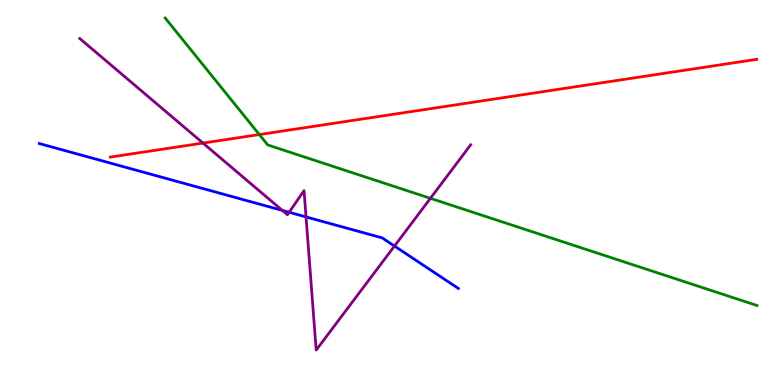[{'lines': ['blue', 'red'], 'intersections': []}, {'lines': ['green', 'red'], 'intersections': [{'x': 3.35, 'y': 6.51}]}, {'lines': ['purple', 'red'], 'intersections': [{'x': 2.62, 'y': 6.28}]}, {'lines': ['blue', 'green'], 'intersections': []}, {'lines': ['blue', 'purple'], 'intersections': [{'x': 3.64, 'y': 4.53}, {'x': 3.73, 'y': 4.49}, {'x': 3.95, 'y': 4.37}, {'x': 5.09, 'y': 3.61}]}, {'lines': ['green', 'purple'], 'intersections': [{'x': 5.55, 'y': 4.85}]}]